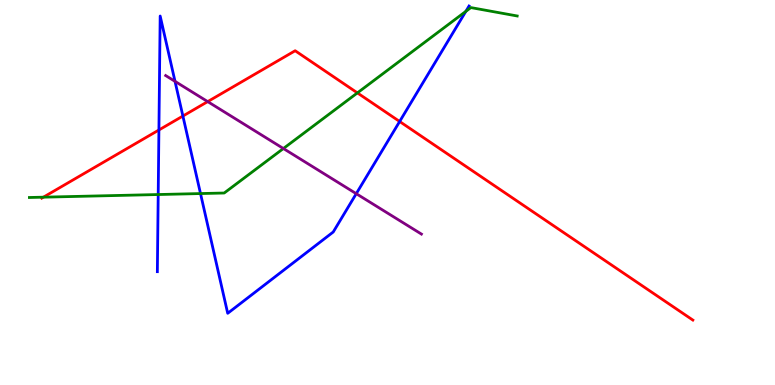[{'lines': ['blue', 'red'], 'intersections': [{'x': 2.05, 'y': 6.62}, {'x': 2.36, 'y': 6.99}, {'x': 5.16, 'y': 6.84}]}, {'lines': ['green', 'red'], 'intersections': [{'x': 0.56, 'y': 4.88}, {'x': 4.61, 'y': 7.59}]}, {'lines': ['purple', 'red'], 'intersections': [{'x': 2.68, 'y': 7.36}]}, {'lines': ['blue', 'green'], 'intersections': [{'x': 2.04, 'y': 4.95}, {'x': 2.59, 'y': 4.97}, {'x': 6.01, 'y': 9.7}]}, {'lines': ['blue', 'purple'], 'intersections': [{'x': 2.26, 'y': 7.89}, {'x': 4.6, 'y': 4.97}]}, {'lines': ['green', 'purple'], 'intersections': [{'x': 3.66, 'y': 6.14}]}]